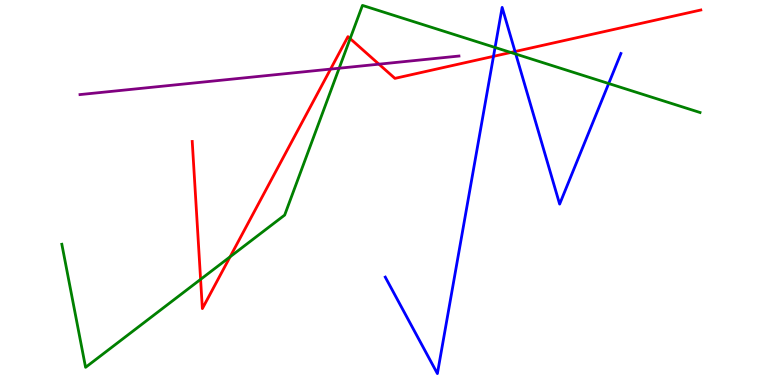[{'lines': ['blue', 'red'], 'intersections': [{'x': 6.37, 'y': 8.54}, {'x': 6.65, 'y': 8.66}]}, {'lines': ['green', 'red'], 'intersections': [{'x': 2.59, 'y': 2.74}, {'x': 2.97, 'y': 3.33}, {'x': 4.52, 'y': 9.0}, {'x': 6.59, 'y': 8.64}]}, {'lines': ['purple', 'red'], 'intersections': [{'x': 4.27, 'y': 8.21}, {'x': 4.89, 'y': 8.33}]}, {'lines': ['blue', 'green'], 'intersections': [{'x': 6.39, 'y': 8.77}, {'x': 6.66, 'y': 8.6}, {'x': 7.85, 'y': 7.83}]}, {'lines': ['blue', 'purple'], 'intersections': []}, {'lines': ['green', 'purple'], 'intersections': [{'x': 4.38, 'y': 8.23}]}]